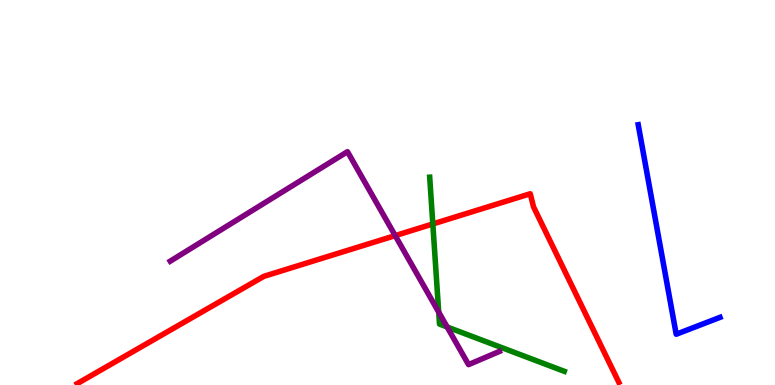[{'lines': ['blue', 'red'], 'intersections': []}, {'lines': ['green', 'red'], 'intersections': [{'x': 5.58, 'y': 4.18}]}, {'lines': ['purple', 'red'], 'intersections': [{'x': 5.1, 'y': 3.88}]}, {'lines': ['blue', 'green'], 'intersections': []}, {'lines': ['blue', 'purple'], 'intersections': []}, {'lines': ['green', 'purple'], 'intersections': [{'x': 5.66, 'y': 1.89}, {'x': 5.77, 'y': 1.51}]}]